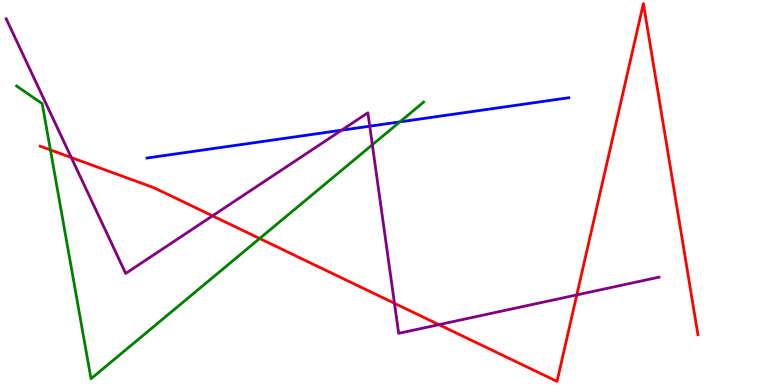[{'lines': ['blue', 'red'], 'intersections': []}, {'lines': ['green', 'red'], 'intersections': [{'x': 0.651, 'y': 6.11}, {'x': 3.35, 'y': 3.81}]}, {'lines': ['purple', 'red'], 'intersections': [{'x': 0.92, 'y': 5.91}, {'x': 2.74, 'y': 4.39}, {'x': 5.09, 'y': 2.12}, {'x': 5.66, 'y': 1.57}, {'x': 7.44, 'y': 2.34}]}, {'lines': ['blue', 'green'], 'intersections': [{'x': 5.16, 'y': 6.83}]}, {'lines': ['blue', 'purple'], 'intersections': [{'x': 4.41, 'y': 6.62}, {'x': 4.77, 'y': 6.72}]}, {'lines': ['green', 'purple'], 'intersections': [{'x': 4.8, 'y': 6.24}]}]